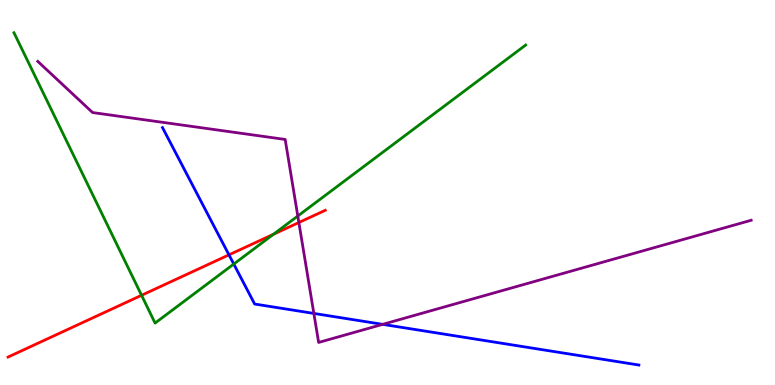[{'lines': ['blue', 'red'], 'intersections': [{'x': 2.95, 'y': 3.38}]}, {'lines': ['green', 'red'], 'intersections': [{'x': 1.83, 'y': 2.33}, {'x': 3.53, 'y': 3.92}]}, {'lines': ['purple', 'red'], 'intersections': [{'x': 3.86, 'y': 4.22}]}, {'lines': ['blue', 'green'], 'intersections': [{'x': 3.02, 'y': 3.14}]}, {'lines': ['blue', 'purple'], 'intersections': [{'x': 4.05, 'y': 1.86}, {'x': 4.94, 'y': 1.58}]}, {'lines': ['green', 'purple'], 'intersections': [{'x': 3.84, 'y': 4.39}]}]